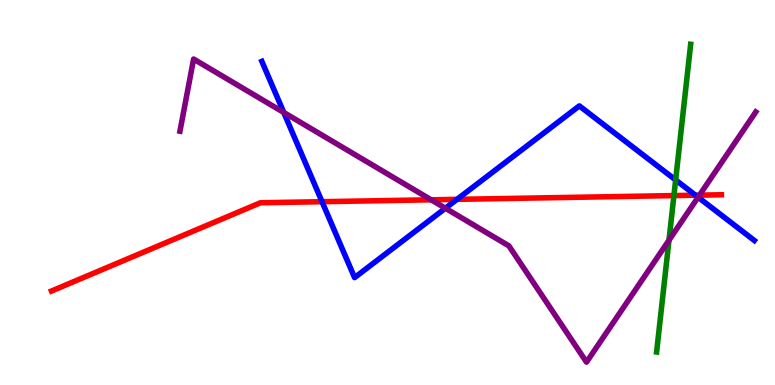[{'lines': ['blue', 'red'], 'intersections': [{'x': 4.16, 'y': 4.76}, {'x': 5.9, 'y': 4.82}, {'x': 8.97, 'y': 4.93}]}, {'lines': ['green', 'red'], 'intersections': [{'x': 8.7, 'y': 4.92}]}, {'lines': ['purple', 'red'], 'intersections': [{'x': 5.56, 'y': 4.81}, {'x': 9.03, 'y': 4.93}]}, {'lines': ['blue', 'green'], 'intersections': [{'x': 8.72, 'y': 5.33}]}, {'lines': ['blue', 'purple'], 'intersections': [{'x': 3.66, 'y': 7.08}, {'x': 5.75, 'y': 4.59}, {'x': 9.01, 'y': 4.88}]}, {'lines': ['green', 'purple'], 'intersections': [{'x': 8.63, 'y': 3.76}]}]